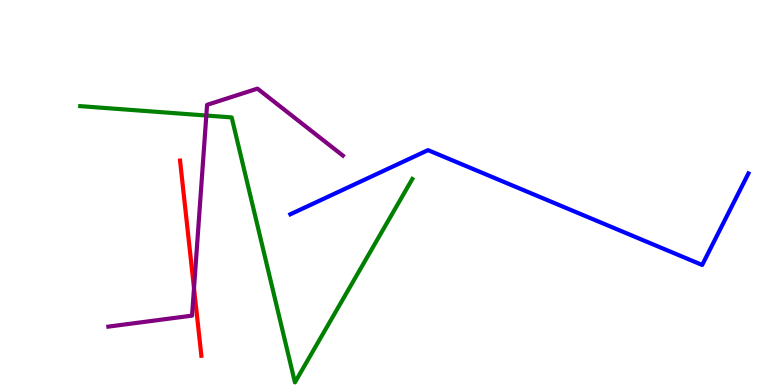[{'lines': ['blue', 'red'], 'intersections': []}, {'lines': ['green', 'red'], 'intersections': []}, {'lines': ['purple', 'red'], 'intersections': [{'x': 2.5, 'y': 2.51}]}, {'lines': ['blue', 'green'], 'intersections': []}, {'lines': ['blue', 'purple'], 'intersections': []}, {'lines': ['green', 'purple'], 'intersections': [{'x': 2.66, 'y': 7.0}]}]